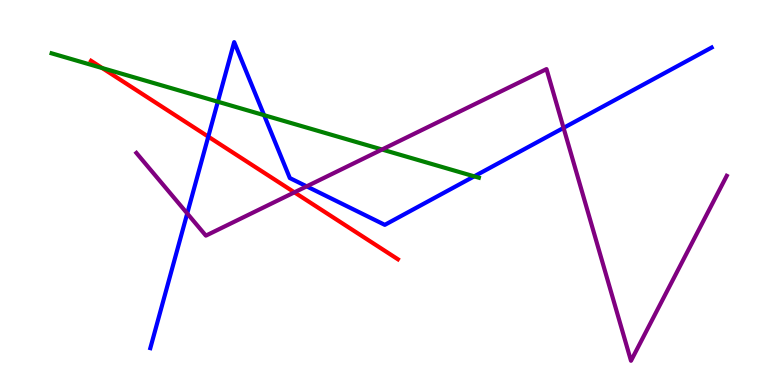[{'lines': ['blue', 'red'], 'intersections': [{'x': 2.69, 'y': 6.45}]}, {'lines': ['green', 'red'], 'intersections': [{'x': 1.32, 'y': 8.23}]}, {'lines': ['purple', 'red'], 'intersections': [{'x': 3.8, 'y': 5.0}]}, {'lines': ['blue', 'green'], 'intersections': [{'x': 2.81, 'y': 7.36}, {'x': 3.41, 'y': 7.01}, {'x': 6.12, 'y': 5.42}]}, {'lines': ['blue', 'purple'], 'intersections': [{'x': 2.42, 'y': 4.46}, {'x': 3.96, 'y': 5.16}, {'x': 7.27, 'y': 6.68}]}, {'lines': ['green', 'purple'], 'intersections': [{'x': 4.93, 'y': 6.12}]}]